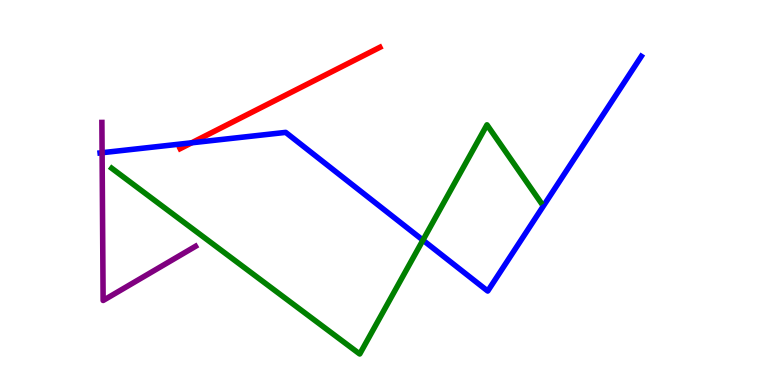[{'lines': ['blue', 'red'], 'intersections': [{'x': 2.47, 'y': 6.29}]}, {'lines': ['green', 'red'], 'intersections': []}, {'lines': ['purple', 'red'], 'intersections': []}, {'lines': ['blue', 'green'], 'intersections': [{'x': 5.46, 'y': 3.76}]}, {'lines': ['blue', 'purple'], 'intersections': [{'x': 1.32, 'y': 6.03}]}, {'lines': ['green', 'purple'], 'intersections': []}]